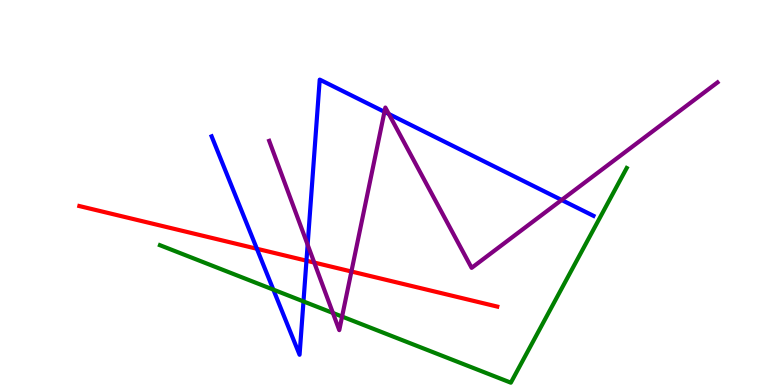[{'lines': ['blue', 'red'], 'intersections': [{'x': 3.31, 'y': 3.54}, {'x': 3.95, 'y': 3.23}]}, {'lines': ['green', 'red'], 'intersections': []}, {'lines': ['purple', 'red'], 'intersections': [{'x': 4.05, 'y': 3.18}, {'x': 4.53, 'y': 2.95}]}, {'lines': ['blue', 'green'], 'intersections': [{'x': 3.53, 'y': 2.48}, {'x': 3.92, 'y': 2.17}]}, {'lines': ['blue', 'purple'], 'intersections': [{'x': 3.97, 'y': 3.64}, {'x': 4.96, 'y': 7.1}, {'x': 5.02, 'y': 7.04}, {'x': 7.25, 'y': 4.81}]}, {'lines': ['green', 'purple'], 'intersections': [{'x': 4.3, 'y': 1.87}, {'x': 4.41, 'y': 1.78}]}]